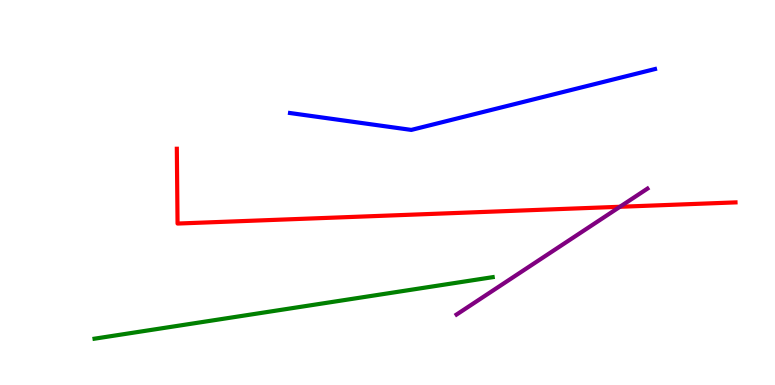[{'lines': ['blue', 'red'], 'intersections': []}, {'lines': ['green', 'red'], 'intersections': []}, {'lines': ['purple', 'red'], 'intersections': [{'x': 8.0, 'y': 4.63}]}, {'lines': ['blue', 'green'], 'intersections': []}, {'lines': ['blue', 'purple'], 'intersections': []}, {'lines': ['green', 'purple'], 'intersections': []}]